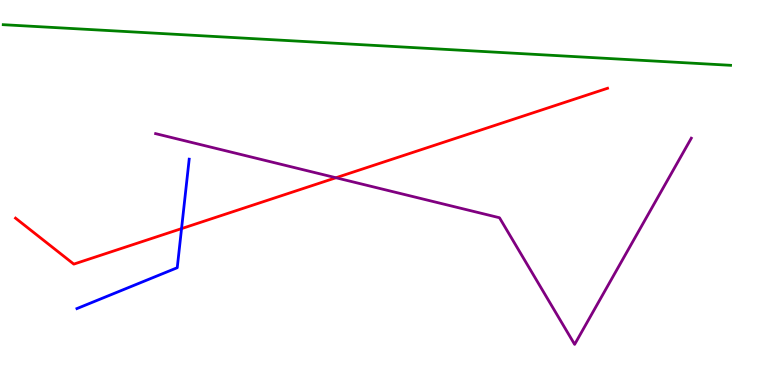[{'lines': ['blue', 'red'], 'intersections': [{'x': 2.34, 'y': 4.06}]}, {'lines': ['green', 'red'], 'intersections': []}, {'lines': ['purple', 'red'], 'intersections': [{'x': 4.33, 'y': 5.38}]}, {'lines': ['blue', 'green'], 'intersections': []}, {'lines': ['blue', 'purple'], 'intersections': []}, {'lines': ['green', 'purple'], 'intersections': []}]